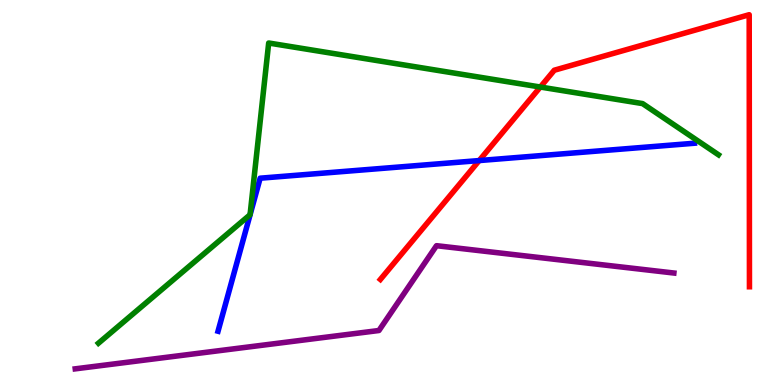[{'lines': ['blue', 'red'], 'intersections': [{'x': 6.18, 'y': 5.83}]}, {'lines': ['green', 'red'], 'intersections': [{'x': 6.97, 'y': 7.74}]}, {'lines': ['purple', 'red'], 'intersections': []}, {'lines': ['blue', 'green'], 'intersections': []}, {'lines': ['blue', 'purple'], 'intersections': []}, {'lines': ['green', 'purple'], 'intersections': []}]